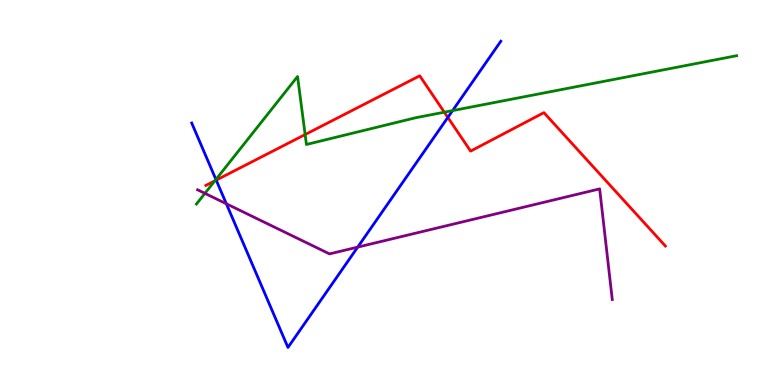[{'lines': ['blue', 'red'], 'intersections': [{'x': 2.79, 'y': 5.32}, {'x': 5.78, 'y': 6.95}]}, {'lines': ['green', 'red'], 'intersections': [{'x': 2.77, 'y': 5.3}, {'x': 3.94, 'y': 6.51}, {'x': 5.73, 'y': 7.09}]}, {'lines': ['purple', 'red'], 'intersections': []}, {'lines': ['blue', 'green'], 'intersections': [{'x': 2.79, 'y': 5.34}, {'x': 5.84, 'y': 7.13}]}, {'lines': ['blue', 'purple'], 'intersections': [{'x': 2.92, 'y': 4.71}, {'x': 4.62, 'y': 3.58}]}, {'lines': ['green', 'purple'], 'intersections': [{'x': 2.64, 'y': 4.98}]}]